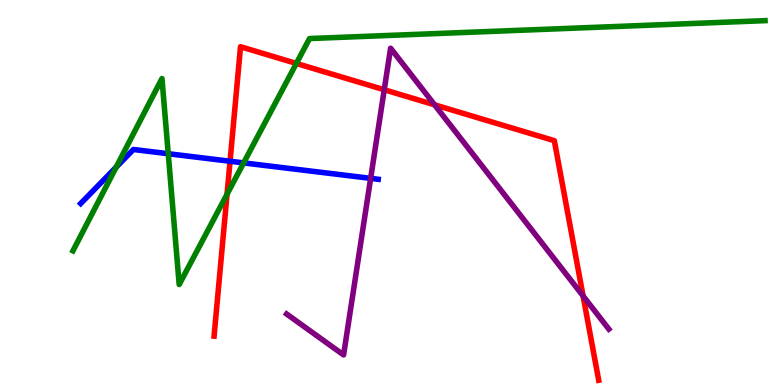[{'lines': ['blue', 'red'], 'intersections': [{'x': 2.97, 'y': 5.81}]}, {'lines': ['green', 'red'], 'intersections': [{'x': 2.93, 'y': 4.96}, {'x': 3.82, 'y': 8.35}]}, {'lines': ['purple', 'red'], 'intersections': [{'x': 4.96, 'y': 7.67}, {'x': 5.61, 'y': 7.28}, {'x': 7.52, 'y': 2.31}]}, {'lines': ['blue', 'green'], 'intersections': [{'x': 1.5, 'y': 5.66}, {'x': 2.17, 'y': 6.01}, {'x': 3.14, 'y': 5.77}]}, {'lines': ['blue', 'purple'], 'intersections': [{'x': 4.78, 'y': 5.37}]}, {'lines': ['green', 'purple'], 'intersections': []}]